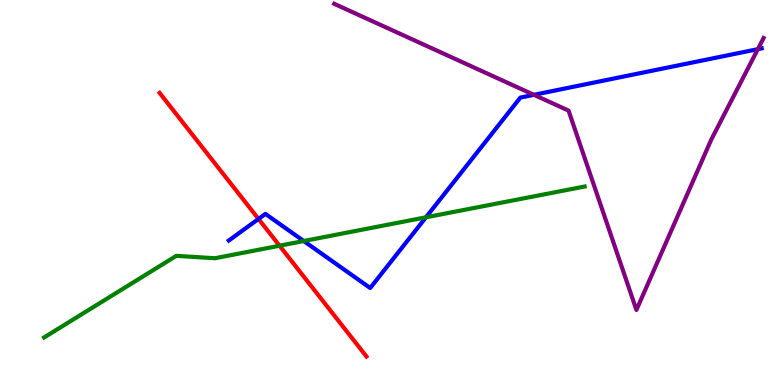[{'lines': ['blue', 'red'], 'intersections': [{'x': 3.34, 'y': 4.31}]}, {'lines': ['green', 'red'], 'intersections': [{'x': 3.61, 'y': 3.62}]}, {'lines': ['purple', 'red'], 'intersections': []}, {'lines': ['blue', 'green'], 'intersections': [{'x': 3.92, 'y': 3.74}, {'x': 5.5, 'y': 4.36}]}, {'lines': ['blue', 'purple'], 'intersections': [{'x': 6.89, 'y': 7.54}, {'x': 9.78, 'y': 8.72}]}, {'lines': ['green', 'purple'], 'intersections': []}]